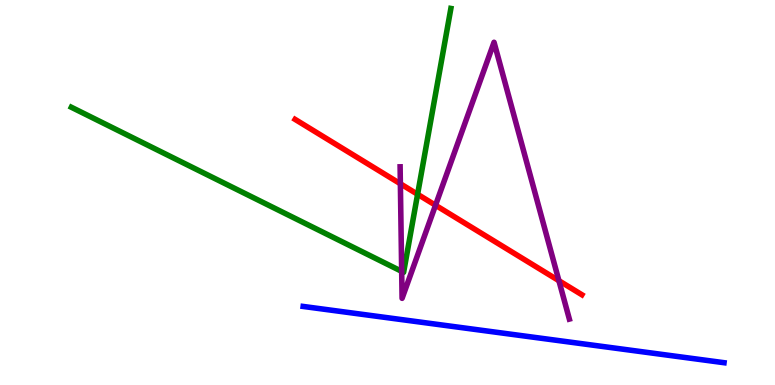[{'lines': ['blue', 'red'], 'intersections': []}, {'lines': ['green', 'red'], 'intersections': [{'x': 5.39, 'y': 4.95}]}, {'lines': ['purple', 'red'], 'intersections': [{'x': 5.17, 'y': 5.23}, {'x': 5.62, 'y': 4.67}, {'x': 7.21, 'y': 2.71}]}, {'lines': ['blue', 'green'], 'intersections': []}, {'lines': ['blue', 'purple'], 'intersections': []}, {'lines': ['green', 'purple'], 'intersections': [{'x': 5.18, 'y': 2.95}]}]